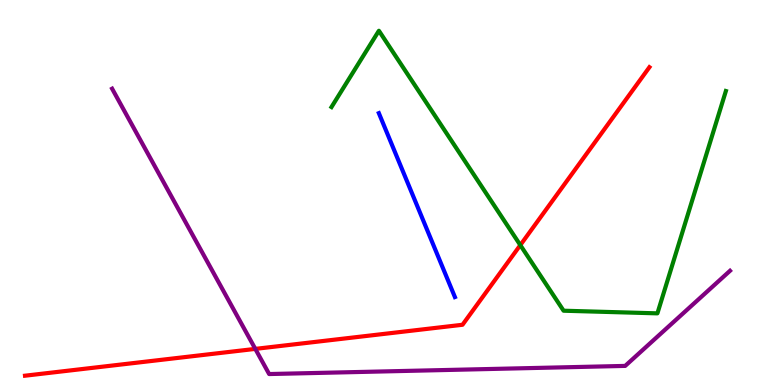[{'lines': ['blue', 'red'], 'intersections': []}, {'lines': ['green', 'red'], 'intersections': [{'x': 6.71, 'y': 3.63}]}, {'lines': ['purple', 'red'], 'intersections': [{'x': 3.29, 'y': 0.938}]}, {'lines': ['blue', 'green'], 'intersections': []}, {'lines': ['blue', 'purple'], 'intersections': []}, {'lines': ['green', 'purple'], 'intersections': []}]